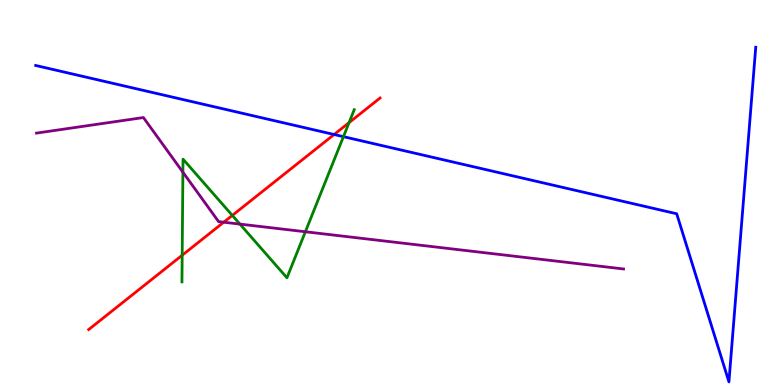[{'lines': ['blue', 'red'], 'intersections': [{'x': 4.31, 'y': 6.51}]}, {'lines': ['green', 'red'], 'intersections': [{'x': 2.35, 'y': 3.37}, {'x': 3.0, 'y': 4.4}, {'x': 4.5, 'y': 6.81}]}, {'lines': ['purple', 'red'], 'intersections': [{'x': 2.89, 'y': 4.23}]}, {'lines': ['blue', 'green'], 'intersections': [{'x': 4.43, 'y': 6.45}]}, {'lines': ['blue', 'purple'], 'intersections': []}, {'lines': ['green', 'purple'], 'intersections': [{'x': 2.36, 'y': 5.53}, {'x': 3.1, 'y': 4.18}, {'x': 3.94, 'y': 3.98}]}]